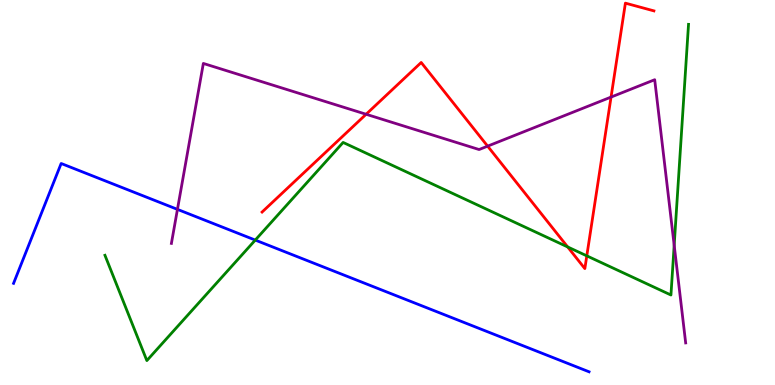[{'lines': ['blue', 'red'], 'intersections': []}, {'lines': ['green', 'red'], 'intersections': [{'x': 7.32, 'y': 3.59}, {'x': 7.57, 'y': 3.35}]}, {'lines': ['purple', 'red'], 'intersections': [{'x': 4.72, 'y': 7.03}, {'x': 6.29, 'y': 6.2}, {'x': 7.88, 'y': 7.48}]}, {'lines': ['blue', 'green'], 'intersections': [{'x': 3.29, 'y': 3.76}]}, {'lines': ['blue', 'purple'], 'intersections': [{'x': 2.29, 'y': 4.56}]}, {'lines': ['green', 'purple'], 'intersections': [{'x': 8.7, 'y': 3.63}]}]